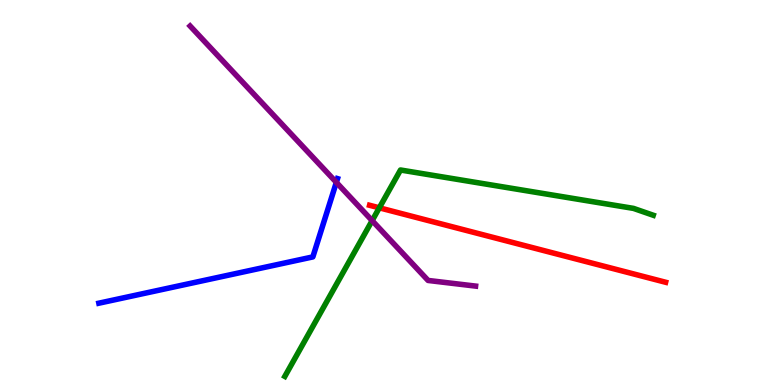[{'lines': ['blue', 'red'], 'intersections': []}, {'lines': ['green', 'red'], 'intersections': [{'x': 4.89, 'y': 4.6}]}, {'lines': ['purple', 'red'], 'intersections': []}, {'lines': ['blue', 'green'], 'intersections': []}, {'lines': ['blue', 'purple'], 'intersections': [{'x': 4.34, 'y': 5.26}]}, {'lines': ['green', 'purple'], 'intersections': [{'x': 4.8, 'y': 4.27}]}]